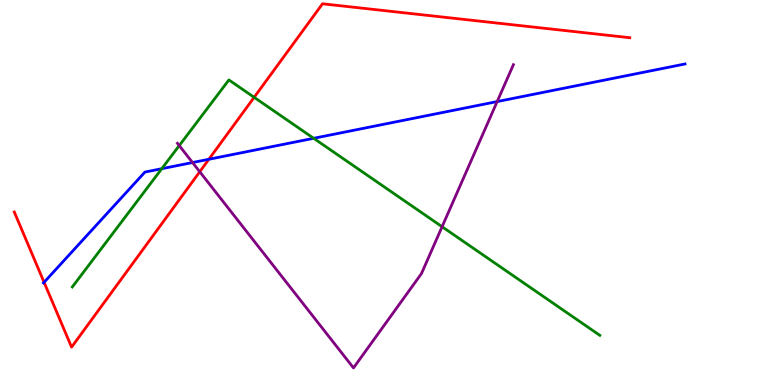[{'lines': ['blue', 'red'], 'intersections': [{'x': 0.569, 'y': 2.67}, {'x': 2.7, 'y': 5.86}]}, {'lines': ['green', 'red'], 'intersections': [{'x': 3.28, 'y': 7.47}]}, {'lines': ['purple', 'red'], 'intersections': [{'x': 2.58, 'y': 5.54}]}, {'lines': ['blue', 'green'], 'intersections': [{'x': 2.09, 'y': 5.62}, {'x': 4.05, 'y': 6.41}]}, {'lines': ['blue', 'purple'], 'intersections': [{'x': 2.48, 'y': 5.78}, {'x': 6.42, 'y': 7.36}]}, {'lines': ['green', 'purple'], 'intersections': [{'x': 2.31, 'y': 6.22}, {'x': 5.7, 'y': 4.11}]}]